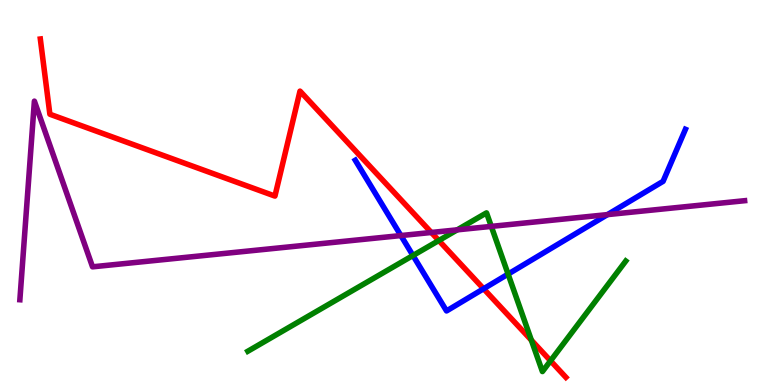[{'lines': ['blue', 'red'], 'intersections': [{'x': 6.24, 'y': 2.5}]}, {'lines': ['green', 'red'], 'intersections': [{'x': 5.66, 'y': 3.75}, {'x': 6.86, 'y': 1.16}, {'x': 7.1, 'y': 0.628}]}, {'lines': ['purple', 'red'], 'intersections': [{'x': 5.57, 'y': 3.96}]}, {'lines': ['blue', 'green'], 'intersections': [{'x': 5.33, 'y': 3.36}, {'x': 6.56, 'y': 2.88}]}, {'lines': ['blue', 'purple'], 'intersections': [{'x': 5.17, 'y': 3.88}, {'x': 7.84, 'y': 4.43}]}, {'lines': ['green', 'purple'], 'intersections': [{'x': 5.9, 'y': 4.03}, {'x': 6.34, 'y': 4.12}]}]